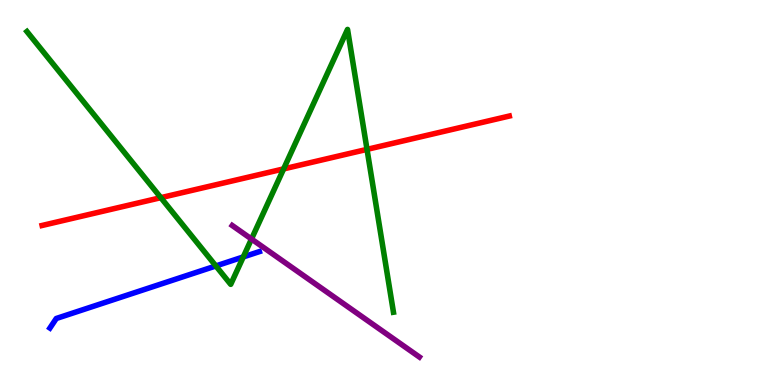[{'lines': ['blue', 'red'], 'intersections': []}, {'lines': ['green', 'red'], 'intersections': [{'x': 2.08, 'y': 4.87}, {'x': 3.66, 'y': 5.61}, {'x': 4.74, 'y': 6.12}]}, {'lines': ['purple', 'red'], 'intersections': []}, {'lines': ['blue', 'green'], 'intersections': [{'x': 2.79, 'y': 3.09}, {'x': 3.14, 'y': 3.33}]}, {'lines': ['blue', 'purple'], 'intersections': []}, {'lines': ['green', 'purple'], 'intersections': [{'x': 3.25, 'y': 3.79}]}]